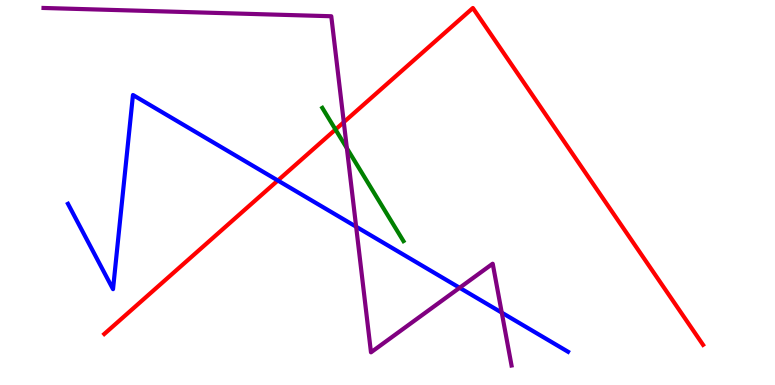[{'lines': ['blue', 'red'], 'intersections': [{'x': 3.59, 'y': 5.31}]}, {'lines': ['green', 'red'], 'intersections': [{'x': 4.33, 'y': 6.64}]}, {'lines': ['purple', 'red'], 'intersections': [{'x': 4.44, 'y': 6.83}]}, {'lines': ['blue', 'green'], 'intersections': []}, {'lines': ['blue', 'purple'], 'intersections': [{'x': 4.6, 'y': 4.11}, {'x': 5.93, 'y': 2.53}, {'x': 6.47, 'y': 1.88}]}, {'lines': ['green', 'purple'], 'intersections': [{'x': 4.48, 'y': 6.15}]}]